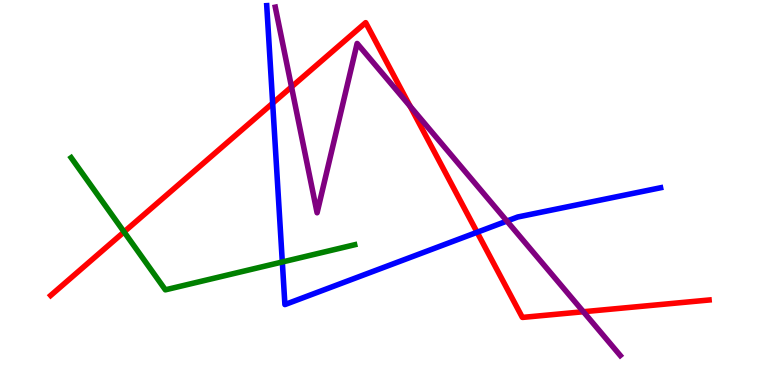[{'lines': ['blue', 'red'], 'intersections': [{'x': 3.52, 'y': 7.32}, {'x': 6.16, 'y': 3.97}]}, {'lines': ['green', 'red'], 'intersections': [{'x': 1.6, 'y': 3.98}]}, {'lines': ['purple', 'red'], 'intersections': [{'x': 3.76, 'y': 7.74}, {'x': 5.29, 'y': 7.24}, {'x': 7.53, 'y': 1.9}]}, {'lines': ['blue', 'green'], 'intersections': [{'x': 3.64, 'y': 3.2}]}, {'lines': ['blue', 'purple'], 'intersections': [{'x': 6.54, 'y': 4.26}]}, {'lines': ['green', 'purple'], 'intersections': []}]